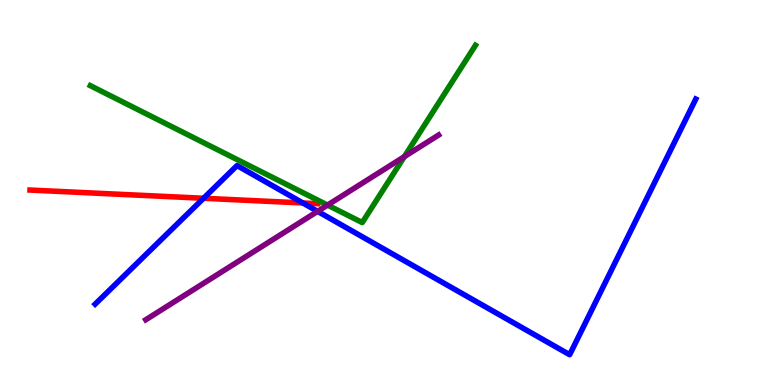[{'lines': ['blue', 'red'], 'intersections': [{'x': 2.63, 'y': 4.85}, {'x': 3.91, 'y': 4.73}]}, {'lines': ['green', 'red'], 'intersections': []}, {'lines': ['purple', 'red'], 'intersections': []}, {'lines': ['blue', 'green'], 'intersections': []}, {'lines': ['blue', 'purple'], 'intersections': [{'x': 4.1, 'y': 4.51}]}, {'lines': ['green', 'purple'], 'intersections': [{'x': 4.23, 'y': 4.67}, {'x': 5.22, 'y': 5.93}]}]